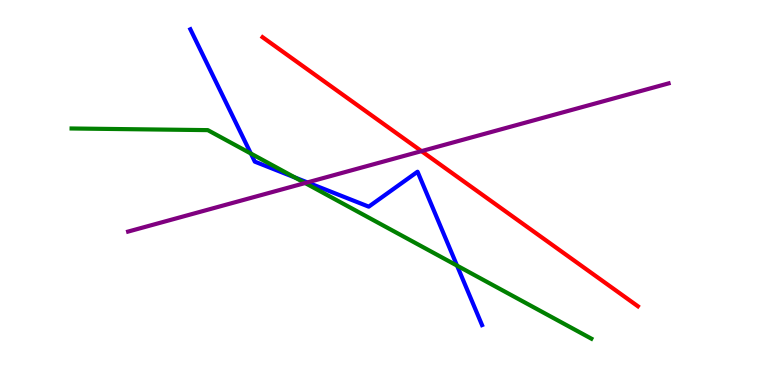[{'lines': ['blue', 'red'], 'intersections': []}, {'lines': ['green', 'red'], 'intersections': []}, {'lines': ['purple', 'red'], 'intersections': [{'x': 5.44, 'y': 6.07}]}, {'lines': ['blue', 'green'], 'intersections': [{'x': 3.24, 'y': 6.01}, {'x': 3.81, 'y': 5.39}, {'x': 5.9, 'y': 3.1}]}, {'lines': ['blue', 'purple'], 'intersections': [{'x': 3.97, 'y': 5.26}]}, {'lines': ['green', 'purple'], 'intersections': [{'x': 3.94, 'y': 5.25}]}]